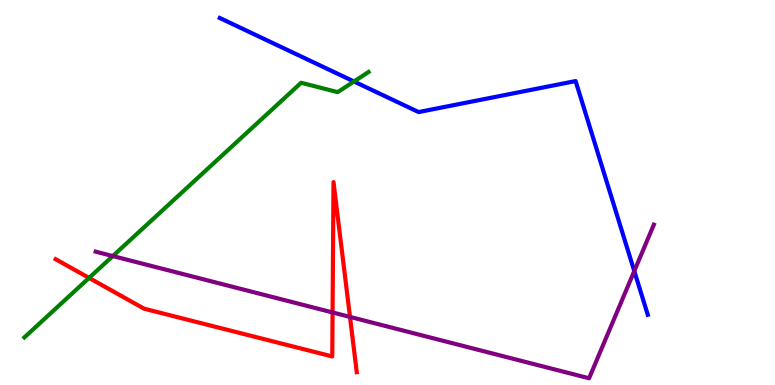[{'lines': ['blue', 'red'], 'intersections': []}, {'lines': ['green', 'red'], 'intersections': [{'x': 1.15, 'y': 2.78}]}, {'lines': ['purple', 'red'], 'intersections': [{'x': 4.29, 'y': 1.88}, {'x': 4.52, 'y': 1.77}]}, {'lines': ['blue', 'green'], 'intersections': [{'x': 4.57, 'y': 7.88}]}, {'lines': ['blue', 'purple'], 'intersections': [{'x': 8.18, 'y': 2.96}]}, {'lines': ['green', 'purple'], 'intersections': [{'x': 1.46, 'y': 3.35}]}]